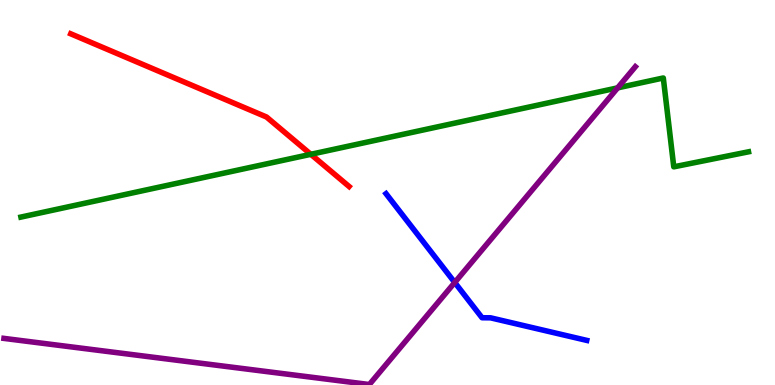[{'lines': ['blue', 'red'], 'intersections': []}, {'lines': ['green', 'red'], 'intersections': [{'x': 4.01, 'y': 5.99}]}, {'lines': ['purple', 'red'], 'intersections': []}, {'lines': ['blue', 'green'], 'intersections': []}, {'lines': ['blue', 'purple'], 'intersections': [{'x': 5.87, 'y': 2.66}]}, {'lines': ['green', 'purple'], 'intersections': [{'x': 7.97, 'y': 7.72}]}]